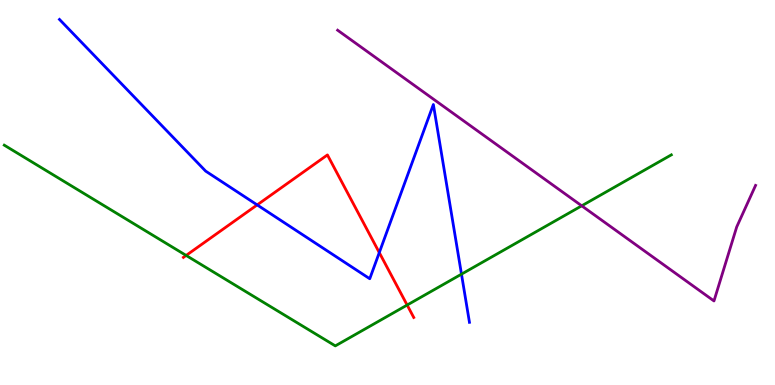[{'lines': ['blue', 'red'], 'intersections': [{'x': 3.32, 'y': 4.68}, {'x': 4.89, 'y': 3.44}]}, {'lines': ['green', 'red'], 'intersections': [{'x': 2.4, 'y': 3.37}, {'x': 5.25, 'y': 2.08}]}, {'lines': ['purple', 'red'], 'intersections': []}, {'lines': ['blue', 'green'], 'intersections': [{'x': 5.95, 'y': 2.88}]}, {'lines': ['blue', 'purple'], 'intersections': []}, {'lines': ['green', 'purple'], 'intersections': [{'x': 7.51, 'y': 4.65}]}]